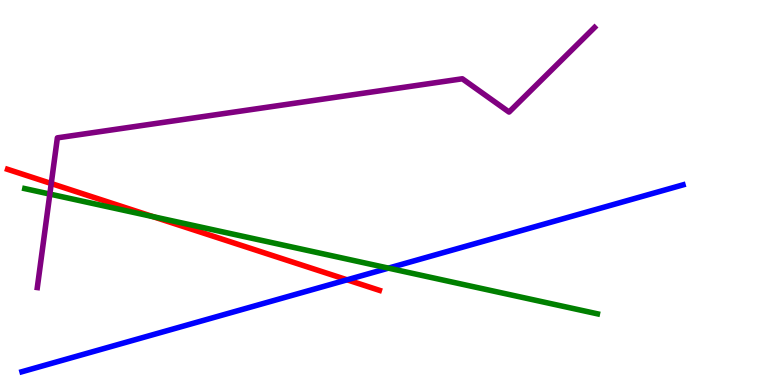[{'lines': ['blue', 'red'], 'intersections': [{'x': 4.48, 'y': 2.73}]}, {'lines': ['green', 'red'], 'intersections': [{'x': 1.97, 'y': 4.37}]}, {'lines': ['purple', 'red'], 'intersections': [{'x': 0.661, 'y': 5.23}]}, {'lines': ['blue', 'green'], 'intersections': [{'x': 5.01, 'y': 3.04}]}, {'lines': ['blue', 'purple'], 'intersections': []}, {'lines': ['green', 'purple'], 'intersections': [{'x': 0.643, 'y': 4.96}]}]